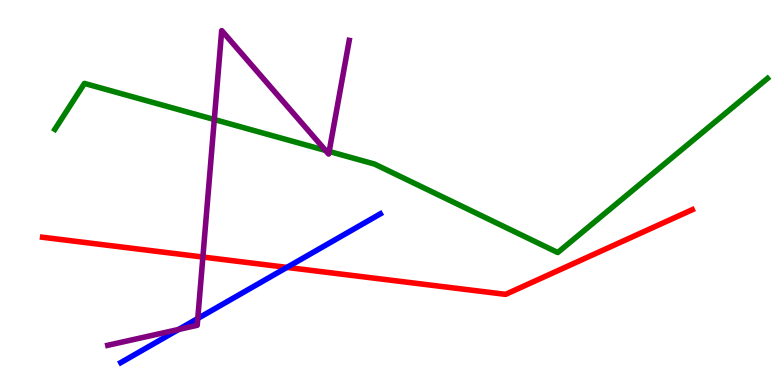[{'lines': ['blue', 'red'], 'intersections': [{'x': 3.7, 'y': 3.05}]}, {'lines': ['green', 'red'], 'intersections': []}, {'lines': ['purple', 'red'], 'intersections': [{'x': 2.62, 'y': 3.32}]}, {'lines': ['blue', 'green'], 'intersections': []}, {'lines': ['blue', 'purple'], 'intersections': [{'x': 2.3, 'y': 1.44}, {'x': 2.55, 'y': 1.73}]}, {'lines': ['green', 'purple'], 'intersections': [{'x': 2.77, 'y': 6.9}, {'x': 4.2, 'y': 6.09}, {'x': 4.25, 'y': 6.07}]}]